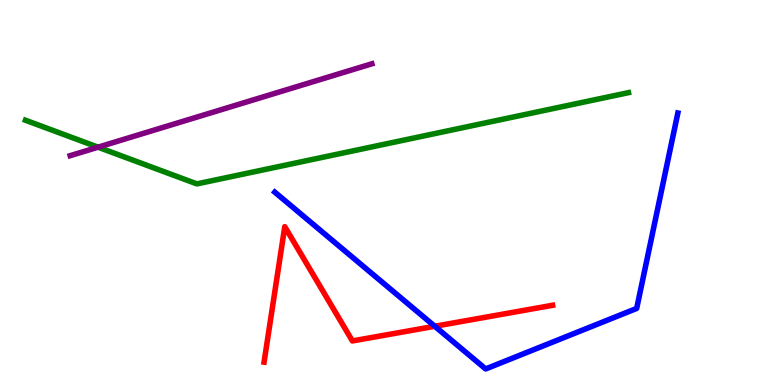[{'lines': ['blue', 'red'], 'intersections': [{'x': 5.61, 'y': 1.53}]}, {'lines': ['green', 'red'], 'intersections': []}, {'lines': ['purple', 'red'], 'intersections': []}, {'lines': ['blue', 'green'], 'intersections': []}, {'lines': ['blue', 'purple'], 'intersections': []}, {'lines': ['green', 'purple'], 'intersections': [{'x': 1.27, 'y': 6.18}]}]